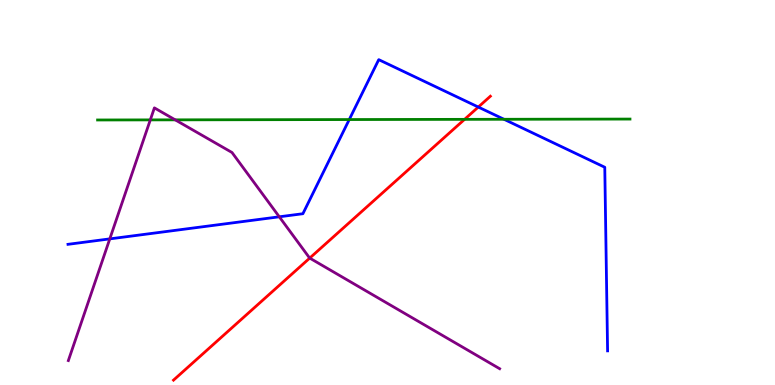[{'lines': ['blue', 'red'], 'intersections': [{'x': 6.17, 'y': 7.22}]}, {'lines': ['green', 'red'], 'intersections': [{'x': 5.99, 'y': 6.9}]}, {'lines': ['purple', 'red'], 'intersections': [{'x': 4.0, 'y': 3.3}]}, {'lines': ['blue', 'green'], 'intersections': [{'x': 4.51, 'y': 6.89}, {'x': 6.5, 'y': 6.9}]}, {'lines': ['blue', 'purple'], 'intersections': [{'x': 1.42, 'y': 3.8}, {'x': 3.6, 'y': 4.37}]}, {'lines': ['green', 'purple'], 'intersections': [{'x': 1.94, 'y': 6.89}, {'x': 2.26, 'y': 6.89}]}]